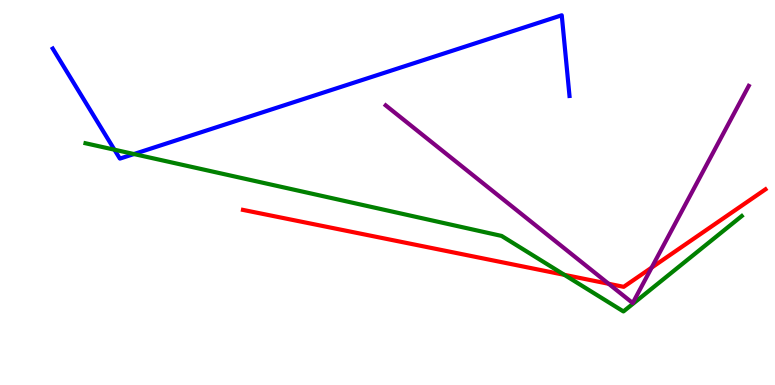[{'lines': ['blue', 'red'], 'intersections': []}, {'lines': ['green', 'red'], 'intersections': [{'x': 7.28, 'y': 2.86}]}, {'lines': ['purple', 'red'], 'intersections': [{'x': 7.85, 'y': 2.63}, {'x': 8.41, 'y': 3.05}]}, {'lines': ['blue', 'green'], 'intersections': [{'x': 1.48, 'y': 6.11}, {'x': 1.73, 'y': 6.0}]}, {'lines': ['blue', 'purple'], 'intersections': []}, {'lines': ['green', 'purple'], 'intersections': []}]